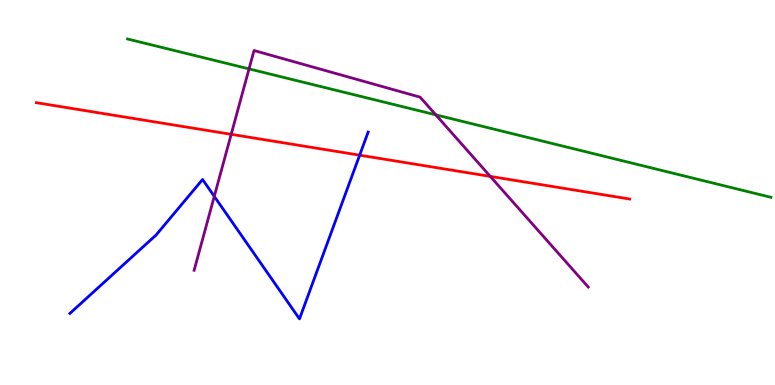[{'lines': ['blue', 'red'], 'intersections': [{'x': 4.64, 'y': 5.97}]}, {'lines': ['green', 'red'], 'intersections': []}, {'lines': ['purple', 'red'], 'intersections': [{'x': 2.98, 'y': 6.51}, {'x': 6.33, 'y': 5.42}]}, {'lines': ['blue', 'green'], 'intersections': []}, {'lines': ['blue', 'purple'], 'intersections': [{'x': 2.76, 'y': 4.9}]}, {'lines': ['green', 'purple'], 'intersections': [{'x': 3.21, 'y': 8.21}, {'x': 5.62, 'y': 7.02}]}]